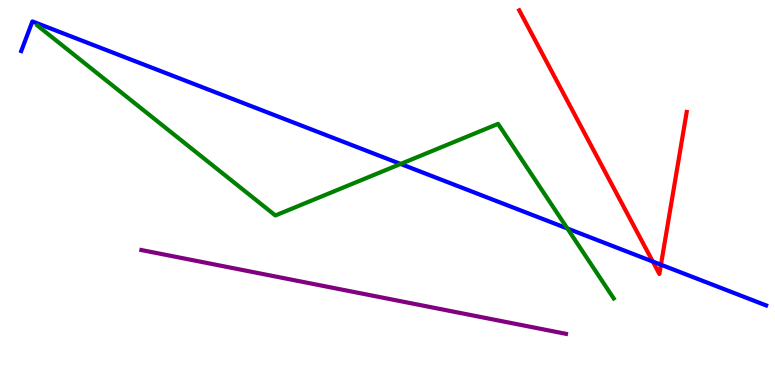[{'lines': ['blue', 'red'], 'intersections': [{'x': 8.42, 'y': 3.21}, {'x': 8.53, 'y': 3.12}]}, {'lines': ['green', 'red'], 'intersections': []}, {'lines': ['purple', 'red'], 'intersections': []}, {'lines': ['blue', 'green'], 'intersections': [{'x': 5.17, 'y': 5.74}, {'x': 7.32, 'y': 4.06}]}, {'lines': ['blue', 'purple'], 'intersections': []}, {'lines': ['green', 'purple'], 'intersections': []}]